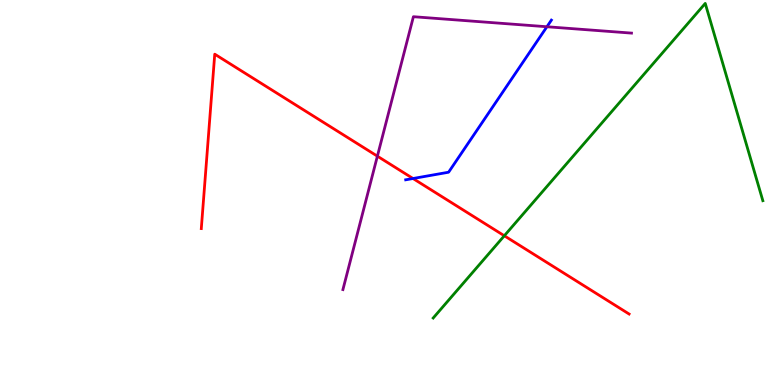[{'lines': ['blue', 'red'], 'intersections': [{'x': 5.33, 'y': 5.36}]}, {'lines': ['green', 'red'], 'intersections': [{'x': 6.51, 'y': 3.88}]}, {'lines': ['purple', 'red'], 'intersections': [{'x': 4.87, 'y': 5.94}]}, {'lines': ['blue', 'green'], 'intersections': []}, {'lines': ['blue', 'purple'], 'intersections': [{'x': 7.06, 'y': 9.31}]}, {'lines': ['green', 'purple'], 'intersections': []}]